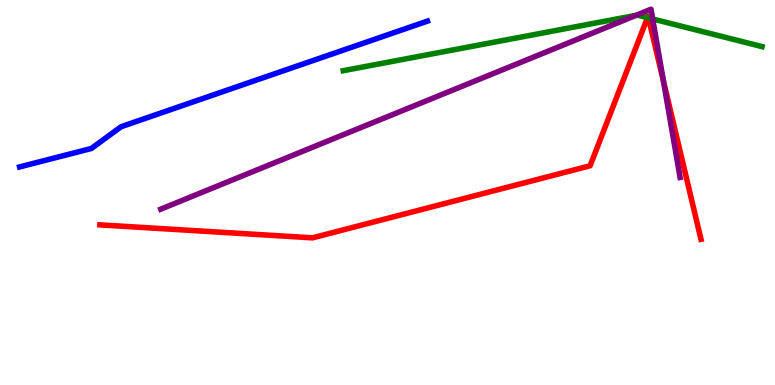[{'lines': ['blue', 'red'], 'intersections': []}, {'lines': ['green', 'red'], 'intersections': [{'x': 8.35, 'y': 9.54}, {'x': 8.37, 'y': 9.54}]}, {'lines': ['purple', 'red'], 'intersections': [{'x': 8.56, 'y': 7.89}]}, {'lines': ['blue', 'green'], 'intersections': []}, {'lines': ['blue', 'purple'], 'intersections': []}, {'lines': ['green', 'purple'], 'intersections': [{'x': 8.21, 'y': 9.6}, {'x': 8.42, 'y': 9.51}]}]